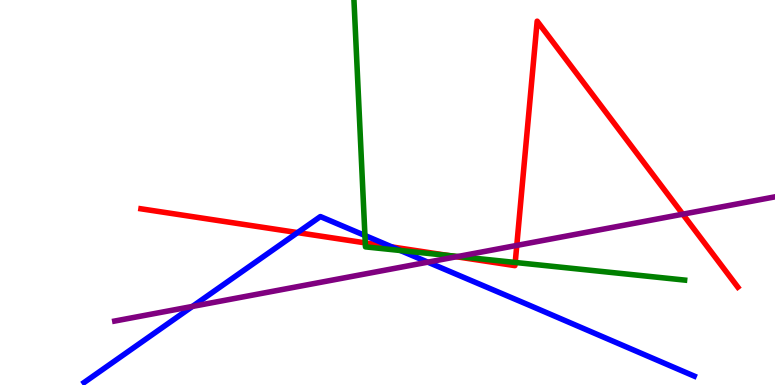[{'lines': ['blue', 'red'], 'intersections': [{'x': 3.84, 'y': 3.96}, {'x': 5.06, 'y': 3.59}]}, {'lines': ['green', 'red'], 'intersections': [{'x': 4.71, 'y': 3.69}, {'x': 5.78, 'y': 3.36}, {'x': 6.65, 'y': 3.18}]}, {'lines': ['purple', 'red'], 'intersections': [{'x': 5.89, 'y': 3.33}, {'x': 6.67, 'y': 3.63}, {'x': 8.81, 'y': 4.44}]}, {'lines': ['blue', 'green'], 'intersections': [{'x': 4.71, 'y': 3.88}, {'x': 5.17, 'y': 3.49}]}, {'lines': ['blue', 'purple'], 'intersections': [{'x': 2.48, 'y': 2.04}, {'x': 5.52, 'y': 3.19}]}, {'lines': ['green', 'purple'], 'intersections': [{'x': 5.91, 'y': 3.34}]}]